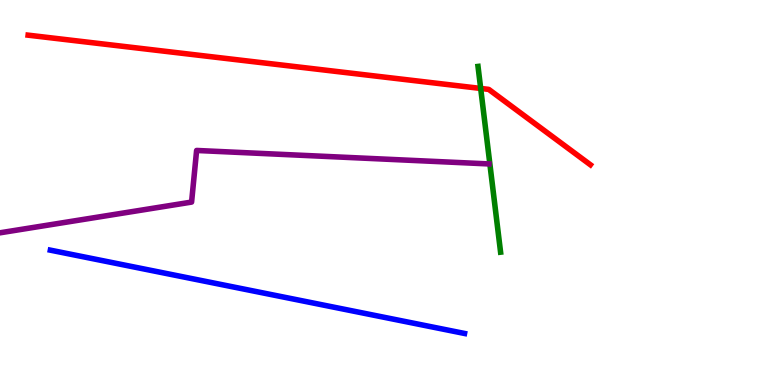[{'lines': ['blue', 'red'], 'intersections': []}, {'lines': ['green', 'red'], 'intersections': [{'x': 6.2, 'y': 7.7}]}, {'lines': ['purple', 'red'], 'intersections': []}, {'lines': ['blue', 'green'], 'intersections': []}, {'lines': ['blue', 'purple'], 'intersections': []}, {'lines': ['green', 'purple'], 'intersections': []}]